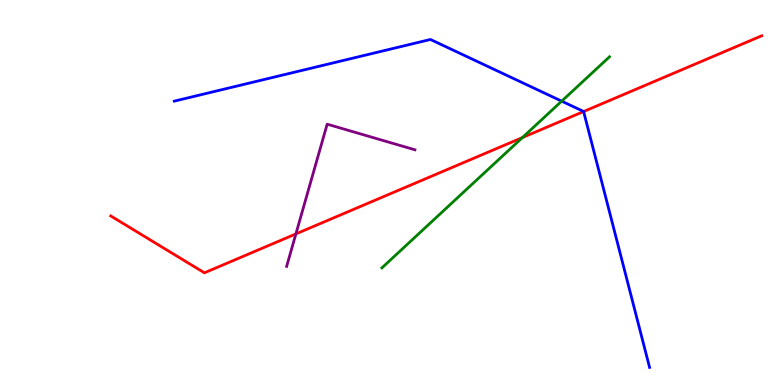[{'lines': ['blue', 'red'], 'intersections': [{'x': 7.53, 'y': 7.1}]}, {'lines': ['green', 'red'], 'intersections': [{'x': 6.74, 'y': 6.43}]}, {'lines': ['purple', 'red'], 'intersections': [{'x': 3.82, 'y': 3.92}]}, {'lines': ['blue', 'green'], 'intersections': [{'x': 7.25, 'y': 7.37}]}, {'lines': ['blue', 'purple'], 'intersections': []}, {'lines': ['green', 'purple'], 'intersections': []}]